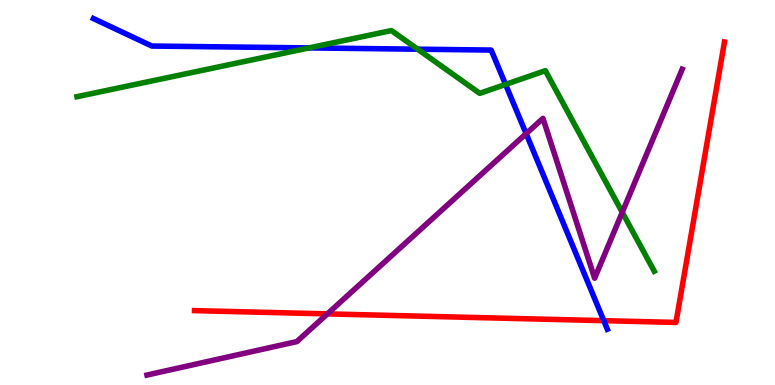[{'lines': ['blue', 'red'], 'intersections': [{'x': 7.79, 'y': 1.67}]}, {'lines': ['green', 'red'], 'intersections': []}, {'lines': ['purple', 'red'], 'intersections': [{'x': 4.22, 'y': 1.85}]}, {'lines': ['blue', 'green'], 'intersections': [{'x': 3.99, 'y': 8.76}, {'x': 5.39, 'y': 8.72}, {'x': 6.52, 'y': 7.81}]}, {'lines': ['blue', 'purple'], 'intersections': [{'x': 6.79, 'y': 6.53}]}, {'lines': ['green', 'purple'], 'intersections': [{'x': 8.03, 'y': 4.49}]}]